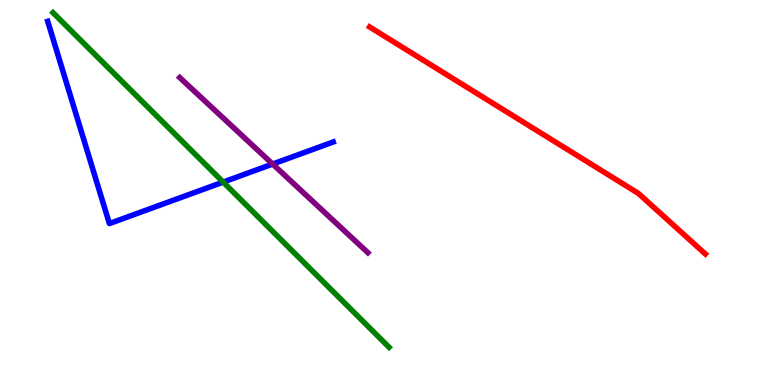[{'lines': ['blue', 'red'], 'intersections': []}, {'lines': ['green', 'red'], 'intersections': []}, {'lines': ['purple', 'red'], 'intersections': []}, {'lines': ['blue', 'green'], 'intersections': [{'x': 2.88, 'y': 5.27}]}, {'lines': ['blue', 'purple'], 'intersections': [{'x': 3.52, 'y': 5.74}]}, {'lines': ['green', 'purple'], 'intersections': []}]